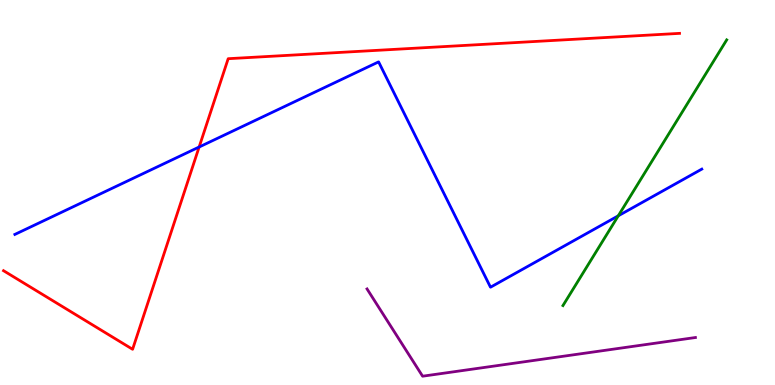[{'lines': ['blue', 'red'], 'intersections': [{'x': 2.57, 'y': 6.18}]}, {'lines': ['green', 'red'], 'intersections': []}, {'lines': ['purple', 'red'], 'intersections': []}, {'lines': ['blue', 'green'], 'intersections': [{'x': 7.98, 'y': 4.4}]}, {'lines': ['blue', 'purple'], 'intersections': []}, {'lines': ['green', 'purple'], 'intersections': []}]